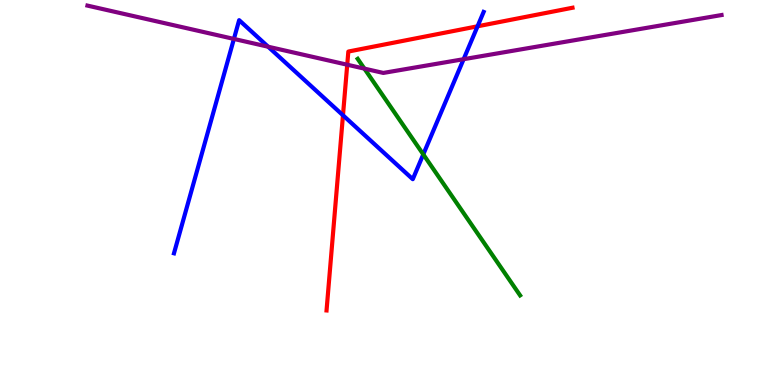[{'lines': ['blue', 'red'], 'intersections': [{'x': 4.43, 'y': 7.01}, {'x': 6.16, 'y': 9.32}]}, {'lines': ['green', 'red'], 'intersections': []}, {'lines': ['purple', 'red'], 'intersections': [{'x': 4.48, 'y': 8.32}]}, {'lines': ['blue', 'green'], 'intersections': [{'x': 5.46, 'y': 5.99}]}, {'lines': ['blue', 'purple'], 'intersections': [{'x': 3.02, 'y': 8.99}, {'x': 3.46, 'y': 8.79}, {'x': 5.98, 'y': 8.46}]}, {'lines': ['green', 'purple'], 'intersections': [{'x': 4.7, 'y': 8.22}]}]